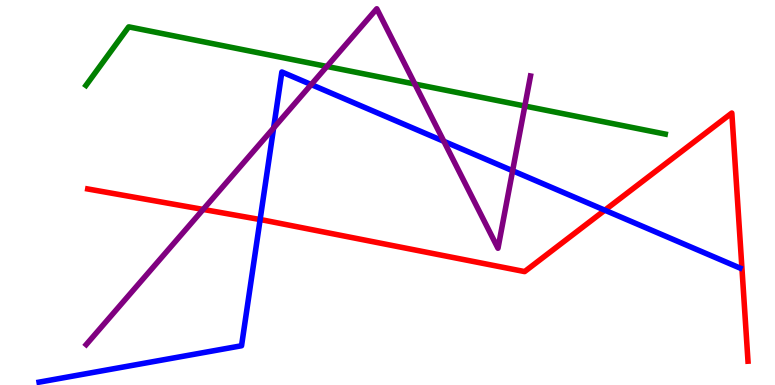[{'lines': ['blue', 'red'], 'intersections': [{'x': 3.36, 'y': 4.3}, {'x': 7.8, 'y': 4.54}]}, {'lines': ['green', 'red'], 'intersections': []}, {'lines': ['purple', 'red'], 'intersections': [{'x': 2.62, 'y': 4.56}]}, {'lines': ['blue', 'green'], 'intersections': []}, {'lines': ['blue', 'purple'], 'intersections': [{'x': 3.53, 'y': 6.67}, {'x': 4.02, 'y': 7.8}, {'x': 5.73, 'y': 6.33}, {'x': 6.61, 'y': 5.57}]}, {'lines': ['green', 'purple'], 'intersections': [{'x': 4.22, 'y': 8.27}, {'x': 5.35, 'y': 7.82}, {'x': 6.77, 'y': 7.25}]}]